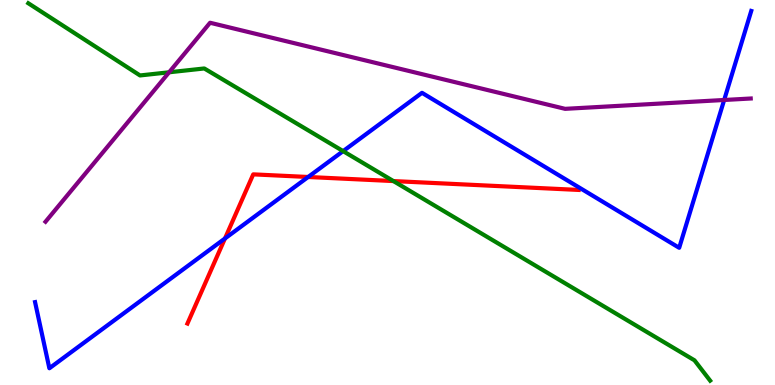[{'lines': ['blue', 'red'], 'intersections': [{'x': 2.9, 'y': 3.81}, {'x': 3.98, 'y': 5.4}]}, {'lines': ['green', 'red'], 'intersections': [{'x': 5.08, 'y': 5.3}]}, {'lines': ['purple', 'red'], 'intersections': []}, {'lines': ['blue', 'green'], 'intersections': [{'x': 4.43, 'y': 6.07}]}, {'lines': ['blue', 'purple'], 'intersections': [{'x': 9.34, 'y': 7.4}]}, {'lines': ['green', 'purple'], 'intersections': [{'x': 2.18, 'y': 8.12}]}]